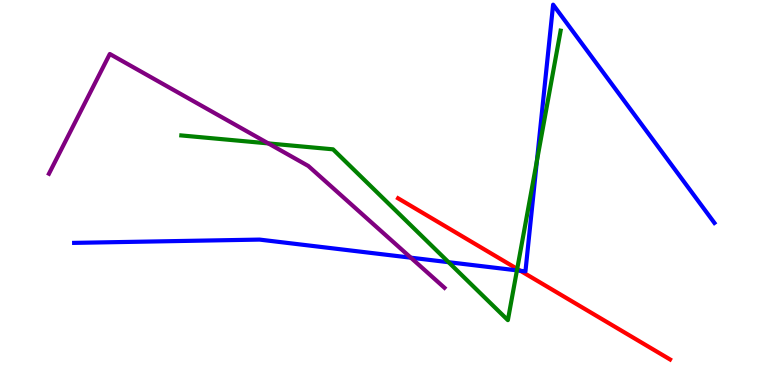[{'lines': ['blue', 'red'], 'intersections': [{'x': 6.71, 'y': 2.97}]}, {'lines': ['green', 'red'], 'intersections': [{'x': 6.67, 'y': 3.02}]}, {'lines': ['purple', 'red'], 'intersections': []}, {'lines': ['blue', 'green'], 'intersections': [{'x': 5.79, 'y': 3.19}, {'x': 6.67, 'y': 2.98}, {'x': 6.93, 'y': 5.82}]}, {'lines': ['blue', 'purple'], 'intersections': [{'x': 5.3, 'y': 3.31}]}, {'lines': ['green', 'purple'], 'intersections': [{'x': 3.46, 'y': 6.28}]}]